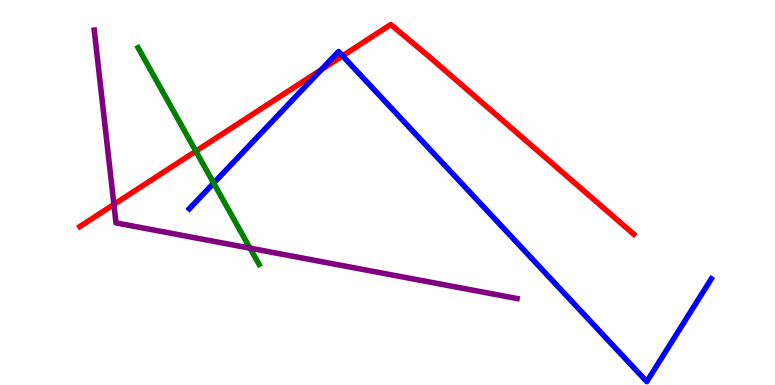[{'lines': ['blue', 'red'], 'intersections': [{'x': 4.15, 'y': 8.19}, {'x': 4.42, 'y': 8.55}]}, {'lines': ['green', 'red'], 'intersections': [{'x': 2.53, 'y': 6.07}]}, {'lines': ['purple', 'red'], 'intersections': [{'x': 1.47, 'y': 4.69}]}, {'lines': ['blue', 'green'], 'intersections': [{'x': 2.76, 'y': 5.24}]}, {'lines': ['blue', 'purple'], 'intersections': []}, {'lines': ['green', 'purple'], 'intersections': [{'x': 3.23, 'y': 3.55}]}]